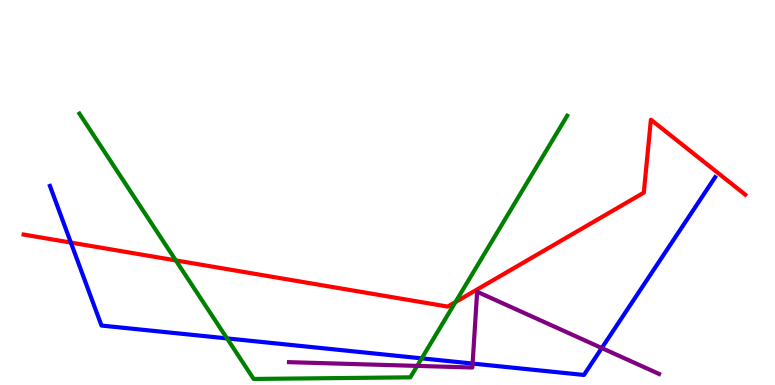[{'lines': ['blue', 'red'], 'intersections': [{'x': 0.914, 'y': 3.7}]}, {'lines': ['green', 'red'], 'intersections': [{'x': 2.27, 'y': 3.24}, {'x': 5.88, 'y': 2.15}]}, {'lines': ['purple', 'red'], 'intersections': []}, {'lines': ['blue', 'green'], 'intersections': [{'x': 2.93, 'y': 1.21}, {'x': 5.44, 'y': 0.692}]}, {'lines': ['blue', 'purple'], 'intersections': [{'x': 6.1, 'y': 0.557}, {'x': 7.76, 'y': 0.96}]}, {'lines': ['green', 'purple'], 'intersections': [{'x': 5.38, 'y': 0.496}]}]